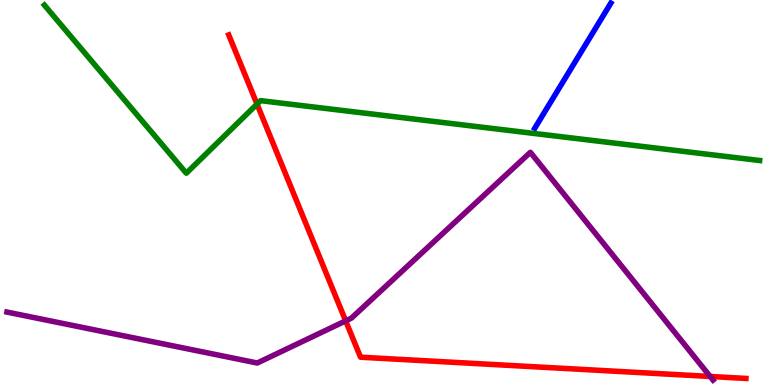[{'lines': ['blue', 'red'], 'intersections': []}, {'lines': ['green', 'red'], 'intersections': [{'x': 3.32, 'y': 7.3}]}, {'lines': ['purple', 'red'], 'intersections': [{'x': 4.46, 'y': 1.67}, {'x': 9.16, 'y': 0.222}]}, {'lines': ['blue', 'green'], 'intersections': []}, {'lines': ['blue', 'purple'], 'intersections': []}, {'lines': ['green', 'purple'], 'intersections': []}]